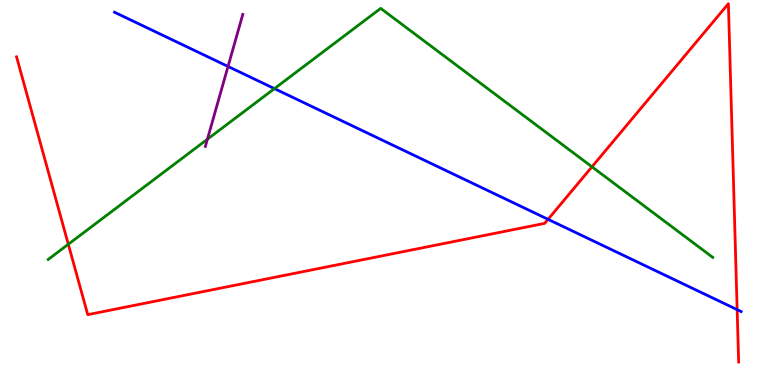[{'lines': ['blue', 'red'], 'intersections': [{'x': 7.07, 'y': 4.3}, {'x': 9.51, 'y': 1.96}]}, {'lines': ['green', 'red'], 'intersections': [{'x': 0.881, 'y': 3.66}, {'x': 7.64, 'y': 5.67}]}, {'lines': ['purple', 'red'], 'intersections': []}, {'lines': ['blue', 'green'], 'intersections': [{'x': 3.54, 'y': 7.7}]}, {'lines': ['blue', 'purple'], 'intersections': [{'x': 2.94, 'y': 8.27}]}, {'lines': ['green', 'purple'], 'intersections': [{'x': 2.68, 'y': 6.38}]}]